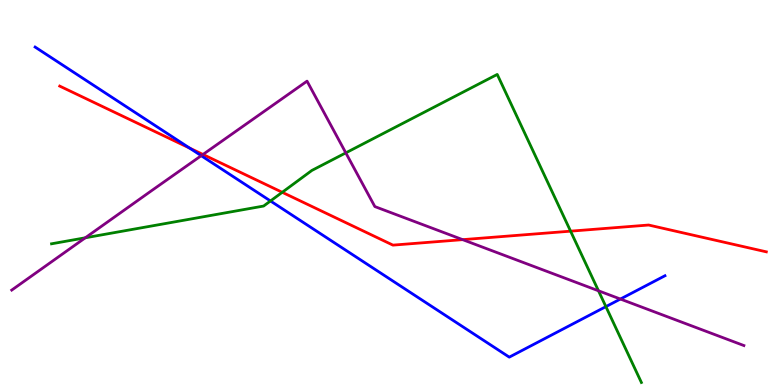[{'lines': ['blue', 'red'], 'intersections': [{'x': 2.45, 'y': 6.15}]}, {'lines': ['green', 'red'], 'intersections': [{'x': 3.64, 'y': 5.01}, {'x': 7.36, 'y': 4.0}]}, {'lines': ['purple', 'red'], 'intersections': [{'x': 2.62, 'y': 5.99}, {'x': 5.97, 'y': 3.78}]}, {'lines': ['blue', 'green'], 'intersections': [{'x': 3.49, 'y': 4.78}, {'x': 7.82, 'y': 2.04}]}, {'lines': ['blue', 'purple'], 'intersections': [{'x': 2.6, 'y': 5.96}, {'x': 8.01, 'y': 2.23}]}, {'lines': ['green', 'purple'], 'intersections': [{'x': 1.1, 'y': 3.82}, {'x': 4.46, 'y': 6.03}, {'x': 7.72, 'y': 2.45}]}]